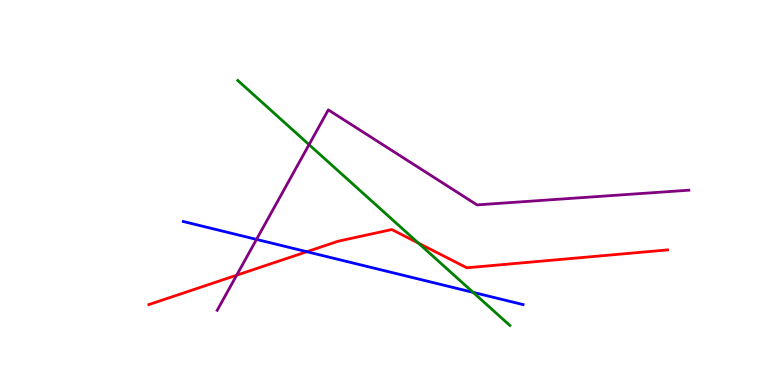[{'lines': ['blue', 'red'], 'intersections': [{'x': 3.96, 'y': 3.46}]}, {'lines': ['green', 'red'], 'intersections': [{'x': 5.4, 'y': 3.69}]}, {'lines': ['purple', 'red'], 'intersections': [{'x': 3.05, 'y': 2.85}]}, {'lines': ['blue', 'green'], 'intersections': [{'x': 6.1, 'y': 2.41}]}, {'lines': ['blue', 'purple'], 'intersections': [{'x': 3.31, 'y': 3.78}]}, {'lines': ['green', 'purple'], 'intersections': [{'x': 3.99, 'y': 6.24}]}]